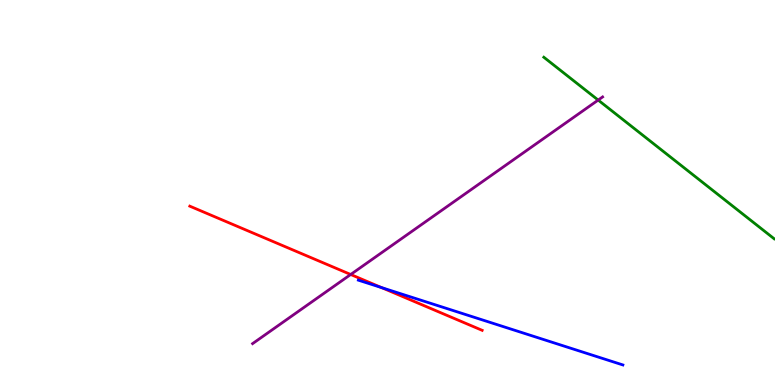[{'lines': ['blue', 'red'], 'intersections': [{'x': 4.92, 'y': 2.53}]}, {'lines': ['green', 'red'], 'intersections': []}, {'lines': ['purple', 'red'], 'intersections': [{'x': 4.53, 'y': 2.87}]}, {'lines': ['blue', 'green'], 'intersections': []}, {'lines': ['blue', 'purple'], 'intersections': []}, {'lines': ['green', 'purple'], 'intersections': [{'x': 7.72, 'y': 7.4}]}]